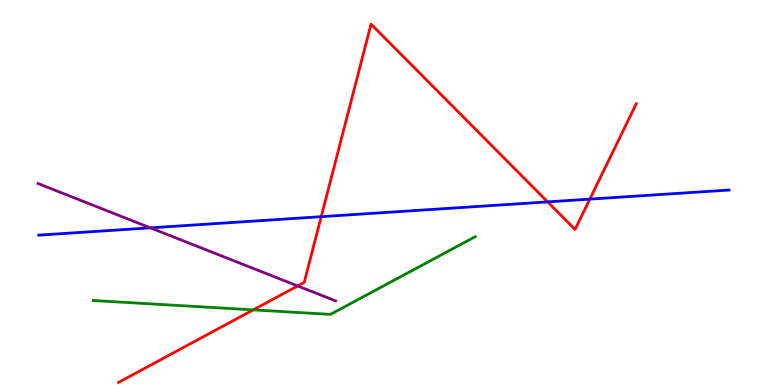[{'lines': ['blue', 'red'], 'intersections': [{'x': 4.14, 'y': 4.37}, {'x': 7.07, 'y': 4.76}, {'x': 7.61, 'y': 4.83}]}, {'lines': ['green', 'red'], 'intersections': [{'x': 3.27, 'y': 1.95}]}, {'lines': ['purple', 'red'], 'intersections': [{'x': 3.84, 'y': 2.57}]}, {'lines': ['blue', 'green'], 'intersections': []}, {'lines': ['blue', 'purple'], 'intersections': [{'x': 1.94, 'y': 4.08}]}, {'lines': ['green', 'purple'], 'intersections': []}]